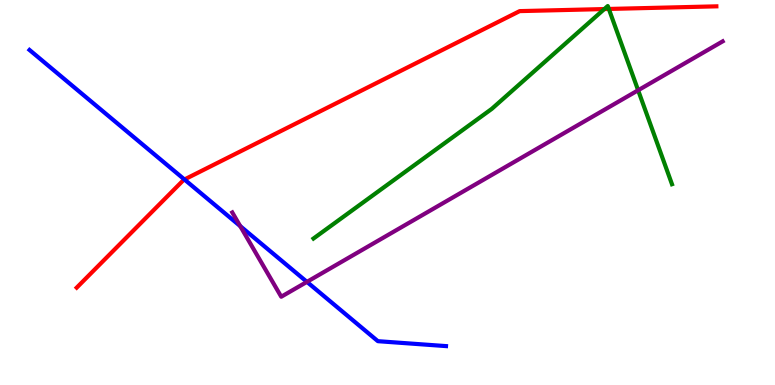[{'lines': ['blue', 'red'], 'intersections': [{'x': 2.38, 'y': 5.34}]}, {'lines': ['green', 'red'], 'intersections': [{'x': 7.8, 'y': 9.76}, {'x': 7.86, 'y': 9.77}]}, {'lines': ['purple', 'red'], 'intersections': []}, {'lines': ['blue', 'green'], 'intersections': []}, {'lines': ['blue', 'purple'], 'intersections': [{'x': 3.1, 'y': 4.13}, {'x': 3.96, 'y': 2.68}]}, {'lines': ['green', 'purple'], 'intersections': [{'x': 8.23, 'y': 7.66}]}]